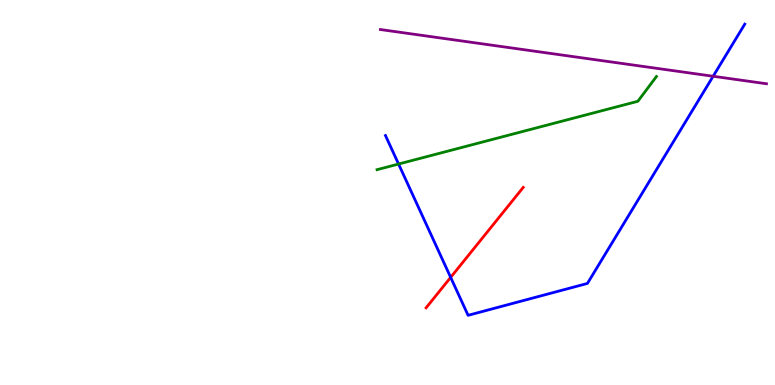[{'lines': ['blue', 'red'], 'intersections': [{'x': 5.81, 'y': 2.8}]}, {'lines': ['green', 'red'], 'intersections': []}, {'lines': ['purple', 'red'], 'intersections': []}, {'lines': ['blue', 'green'], 'intersections': [{'x': 5.14, 'y': 5.74}]}, {'lines': ['blue', 'purple'], 'intersections': [{'x': 9.2, 'y': 8.02}]}, {'lines': ['green', 'purple'], 'intersections': []}]